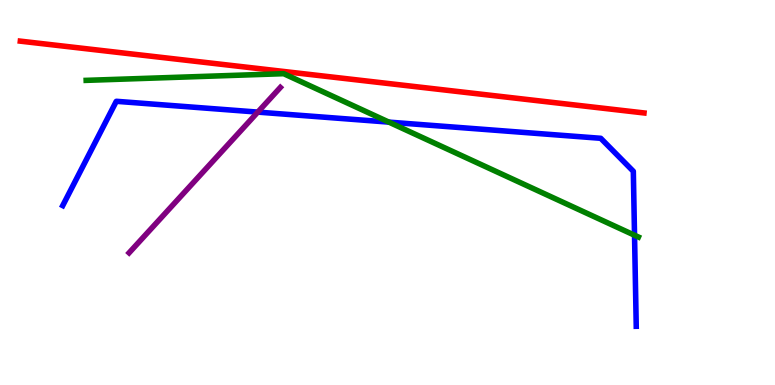[{'lines': ['blue', 'red'], 'intersections': []}, {'lines': ['green', 'red'], 'intersections': []}, {'lines': ['purple', 'red'], 'intersections': []}, {'lines': ['blue', 'green'], 'intersections': [{'x': 5.02, 'y': 6.83}, {'x': 8.19, 'y': 3.89}]}, {'lines': ['blue', 'purple'], 'intersections': [{'x': 3.33, 'y': 7.09}]}, {'lines': ['green', 'purple'], 'intersections': []}]